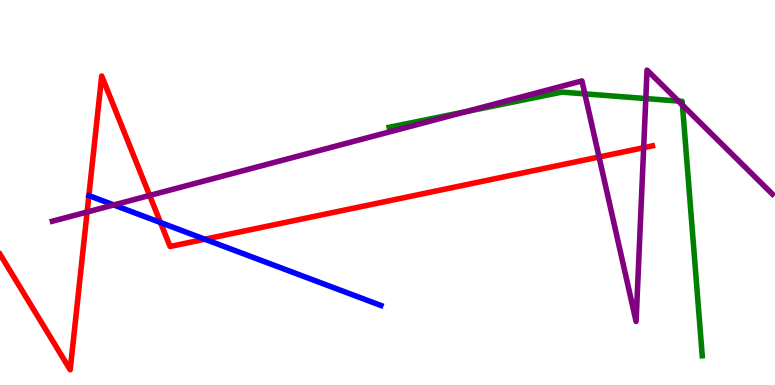[{'lines': ['blue', 'red'], 'intersections': [{'x': 2.07, 'y': 4.22}, {'x': 2.64, 'y': 3.79}]}, {'lines': ['green', 'red'], 'intersections': []}, {'lines': ['purple', 'red'], 'intersections': [{'x': 1.12, 'y': 4.49}, {'x': 1.93, 'y': 4.92}, {'x': 7.73, 'y': 5.92}, {'x': 8.31, 'y': 6.16}]}, {'lines': ['blue', 'green'], 'intersections': []}, {'lines': ['blue', 'purple'], 'intersections': [{'x': 1.47, 'y': 4.68}]}, {'lines': ['green', 'purple'], 'intersections': [{'x': 6.01, 'y': 7.1}, {'x': 7.55, 'y': 7.56}, {'x': 8.33, 'y': 7.44}, {'x': 8.75, 'y': 7.38}, {'x': 8.81, 'y': 7.27}]}]